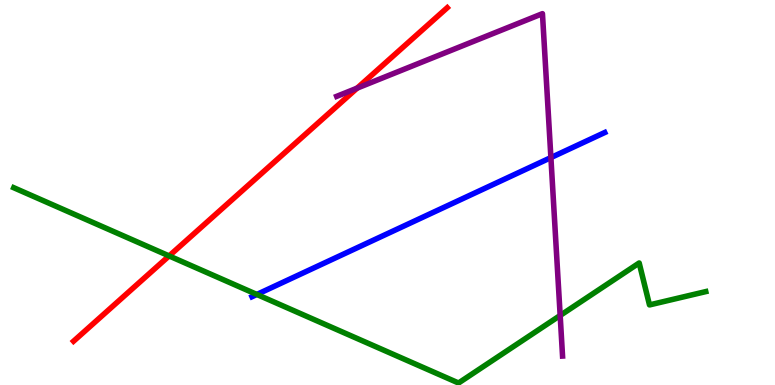[{'lines': ['blue', 'red'], 'intersections': []}, {'lines': ['green', 'red'], 'intersections': [{'x': 2.18, 'y': 3.35}]}, {'lines': ['purple', 'red'], 'intersections': [{'x': 4.61, 'y': 7.71}]}, {'lines': ['blue', 'green'], 'intersections': [{'x': 3.31, 'y': 2.35}]}, {'lines': ['blue', 'purple'], 'intersections': [{'x': 7.11, 'y': 5.91}]}, {'lines': ['green', 'purple'], 'intersections': [{'x': 7.23, 'y': 1.81}]}]